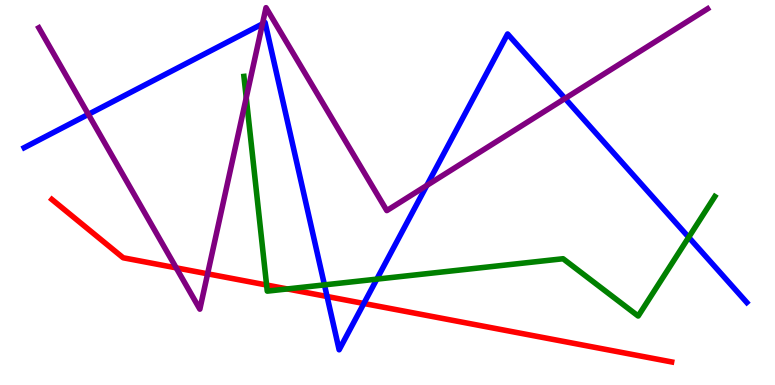[{'lines': ['blue', 'red'], 'intersections': [{'x': 4.22, 'y': 2.3}, {'x': 4.69, 'y': 2.12}]}, {'lines': ['green', 'red'], 'intersections': [{'x': 3.44, 'y': 2.6}, {'x': 3.71, 'y': 2.49}]}, {'lines': ['purple', 'red'], 'intersections': [{'x': 2.27, 'y': 3.04}, {'x': 2.68, 'y': 2.89}]}, {'lines': ['blue', 'green'], 'intersections': [{'x': 4.19, 'y': 2.6}, {'x': 4.86, 'y': 2.75}, {'x': 8.89, 'y': 3.84}]}, {'lines': ['blue', 'purple'], 'intersections': [{'x': 1.14, 'y': 7.03}, {'x': 3.39, 'y': 9.38}, {'x': 5.51, 'y': 5.18}, {'x': 7.29, 'y': 7.44}]}, {'lines': ['green', 'purple'], 'intersections': [{'x': 3.18, 'y': 7.46}]}]